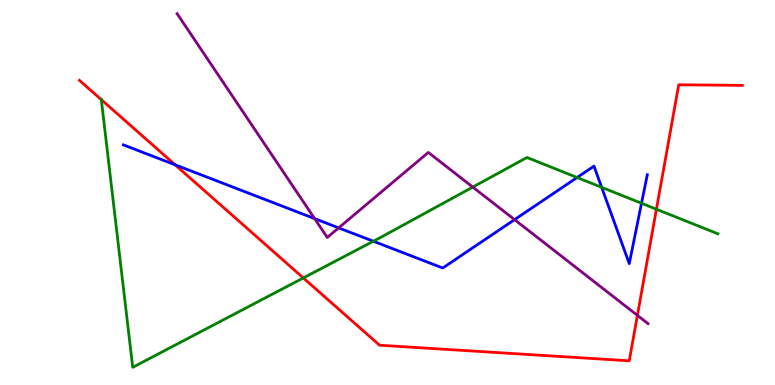[{'lines': ['blue', 'red'], 'intersections': [{'x': 2.26, 'y': 5.72}]}, {'lines': ['green', 'red'], 'intersections': [{'x': 1.31, 'y': 7.41}, {'x': 3.91, 'y': 2.78}, {'x': 8.47, 'y': 4.57}]}, {'lines': ['purple', 'red'], 'intersections': [{'x': 8.22, 'y': 1.81}]}, {'lines': ['blue', 'green'], 'intersections': [{'x': 4.82, 'y': 3.73}, {'x': 7.45, 'y': 5.39}, {'x': 7.76, 'y': 5.13}, {'x': 8.28, 'y': 4.72}]}, {'lines': ['blue', 'purple'], 'intersections': [{'x': 4.06, 'y': 4.32}, {'x': 4.37, 'y': 4.08}, {'x': 6.64, 'y': 4.3}]}, {'lines': ['green', 'purple'], 'intersections': [{'x': 6.1, 'y': 5.14}]}]